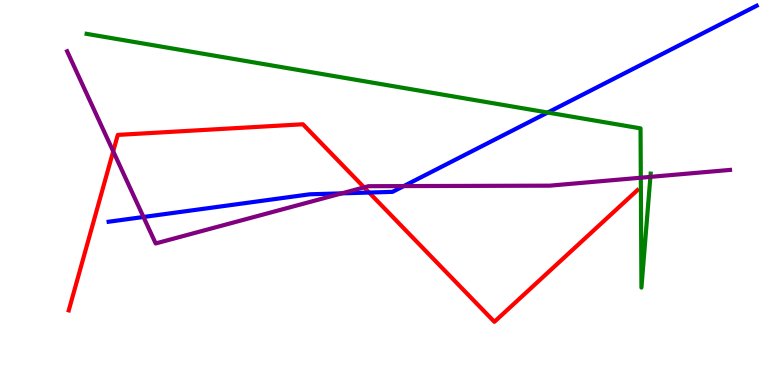[{'lines': ['blue', 'red'], 'intersections': [{'x': 4.76, 'y': 5.0}]}, {'lines': ['green', 'red'], 'intersections': []}, {'lines': ['purple', 'red'], 'intersections': [{'x': 1.46, 'y': 6.07}, {'x': 4.7, 'y': 5.13}]}, {'lines': ['blue', 'green'], 'intersections': [{'x': 7.07, 'y': 7.08}]}, {'lines': ['blue', 'purple'], 'intersections': [{'x': 1.85, 'y': 4.36}, {'x': 4.41, 'y': 4.98}, {'x': 5.21, 'y': 5.17}]}, {'lines': ['green', 'purple'], 'intersections': [{'x': 8.27, 'y': 5.38}, {'x': 8.39, 'y': 5.41}]}]